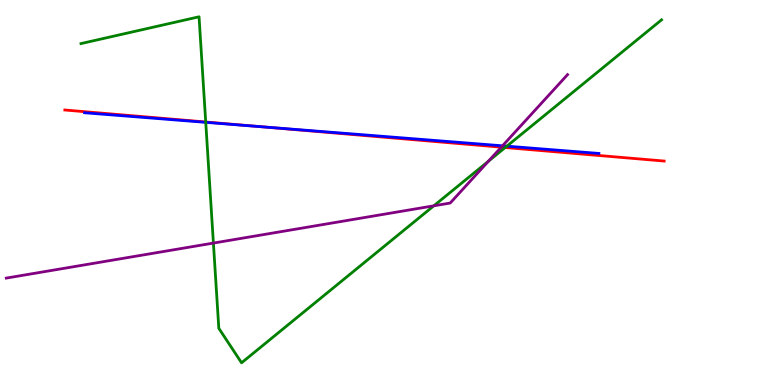[{'lines': ['blue', 'red'], 'intersections': [{'x': 3.37, 'y': 6.71}]}, {'lines': ['green', 'red'], 'intersections': [{'x': 2.65, 'y': 6.83}, {'x': 6.52, 'y': 6.17}]}, {'lines': ['purple', 'red'], 'intersections': [{'x': 6.47, 'y': 6.18}]}, {'lines': ['blue', 'green'], 'intersections': [{'x': 2.65, 'y': 6.82}, {'x': 6.54, 'y': 6.2}]}, {'lines': ['blue', 'purple'], 'intersections': [{'x': 6.48, 'y': 6.21}]}, {'lines': ['green', 'purple'], 'intersections': [{'x': 2.75, 'y': 3.69}, {'x': 5.6, 'y': 4.65}, {'x': 6.3, 'y': 5.81}]}]